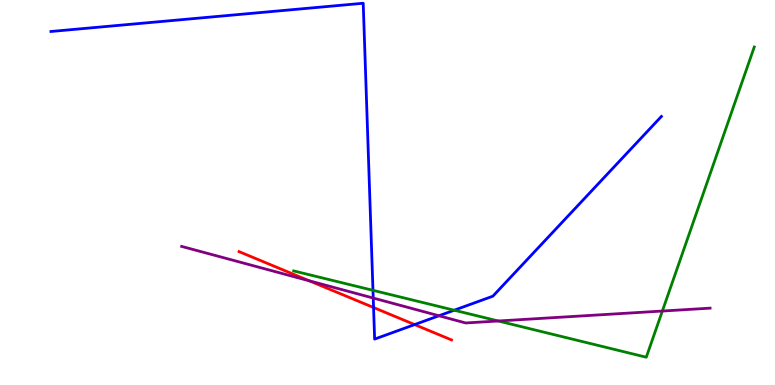[{'lines': ['blue', 'red'], 'intersections': [{'x': 4.82, 'y': 2.01}, {'x': 5.35, 'y': 1.57}]}, {'lines': ['green', 'red'], 'intersections': []}, {'lines': ['purple', 'red'], 'intersections': [{'x': 3.99, 'y': 2.71}]}, {'lines': ['blue', 'green'], 'intersections': [{'x': 4.81, 'y': 2.46}, {'x': 5.86, 'y': 1.94}]}, {'lines': ['blue', 'purple'], 'intersections': [{'x': 4.82, 'y': 2.26}, {'x': 5.66, 'y': 1.8}]}, {'lines': ['green', 'purple'], 'intersections': [{'x': 6.43, 'y': 1.66}, {'x': 8.55, 'y': 1.92}]}]